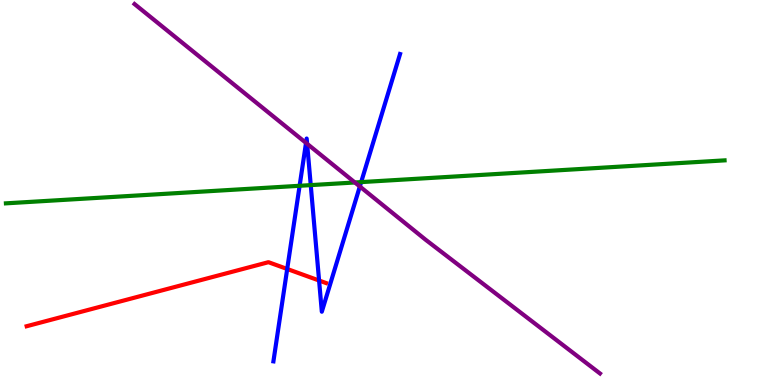[{'lines': ['blue', 'red'], 'intersections': [{'x': 3.71, 'y': 3.01}, {'x': 4.12, 'y': 2.71}]}, {'lines': ['green', 'red'], 'intersections': []}, {'lines': ['purple', 'red'], 'intersections': []}, {'lines': ['blue', 'green'], 'intersections': [{'x': 3.87, 'y': 5.17}, {'x': 4.01, 'y': 5.19}, {'x': 4.66, 'y': 5.27}]}, {'lines': ['blue', 'purple'], 'intersections': [{'x': 3.95, 'y': 6.29}, {'x': 3.96, 'y': 6.26}, {'x': 4.64, 'y': 5.16}]}, {'lines': ['green', 'purple'], 'intersections': [{'x': 4.58, 'y': 5.26}]}]